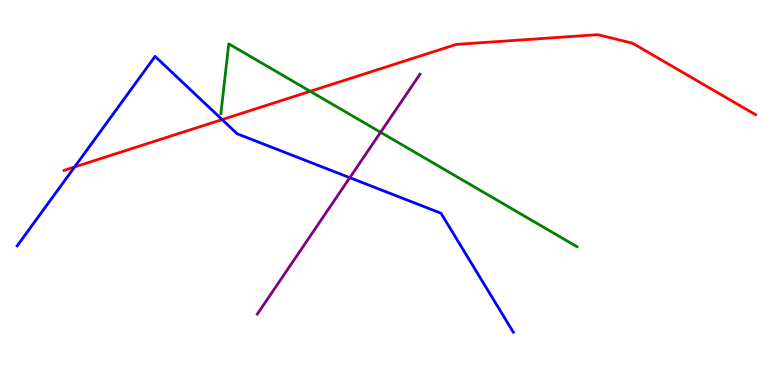[{'lines': ['blue', 'red'], 'intersections': [{'x': 0.963, 'y': 5.66}, {'x': 2.87, 'y': 6.89}]}, {'lines': ['green', 'red'], 'intersections': [{'x': 4.0, 'y': 7.63}]}, {'lines': ['purple', 'red'], 'intersections': []}, {'lines': ['blue', 'green'], 'intersections': []}, {'lines': ['blue', 'purple'], 'intersections': [{'x': 4.51, 'y': 5.38}]}, {'lines': ['green', 'purple'], 'intersections': [{'x': 4.91, 'y': 6.56}]}]